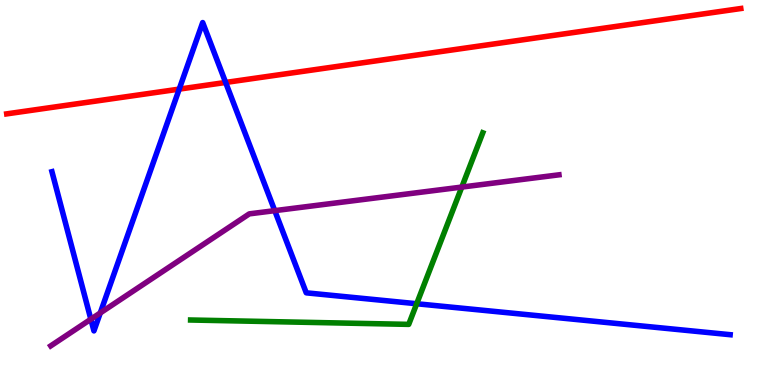[{'lines': ['blue', 'red'], 'intersections': [{'x': 2.31, 'y': 7.69}, {'x': 2.91, 'y': 7.86}]}, {'lines': ['green', 'red'], 'intersections': []}, {'lines': ['purple', 'red'], 'intersections': []}, {'lines': ['blue', 'green'], 'intersections': [{'x': 5.38, 'y': 2.11}]}, {'lines': ['blue', 'purple'], 'intersections': [{'x': 1.17, 'y': 1.71}, {'x': 1.29, 'y': 1.87}, {'x': 3.55, 'y': 4.53}]}, {'lines': ['green', 'purple'], 'intersections': [{'x': 5.96, 'y': 5.14}]}]